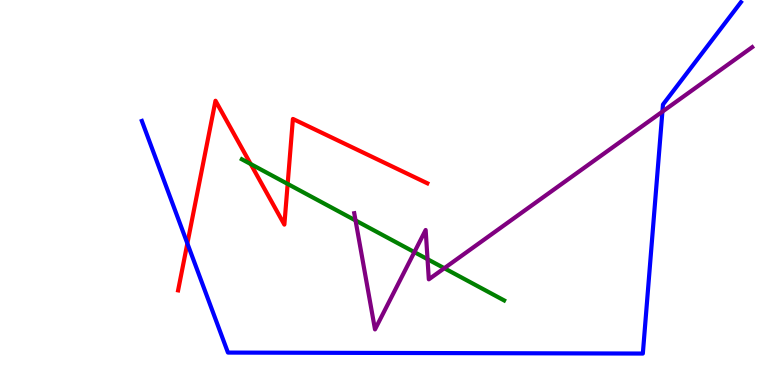[{'lines': ['blue', 'red'], 'intersections': [{'x': 2.42, 'y': 3.68}]}, {'lines': ['green', 'red'], 'intersections': [{'x': 3.23, 'y': 5.74}, {'x': 3.71, 'y': 5.22}]}, {'lines': ['purple', 'red'], 'intersections': []}, {'lines': ['blue', 'green'], 'intersections': []}, {'lines': ['blue', 'purple'], 'intersections': [{'x': 8.55, 'y': 7.1}]}, {'lines': ['green', 'purple'], 'intersections': [{'x': 4.59, 'y': 4.27}, {'x': 5.35, 'y': 3.45}, {'x': 5.52, 'y': 3.27}, {'x': 5.73, 'y': 3.03}]}]